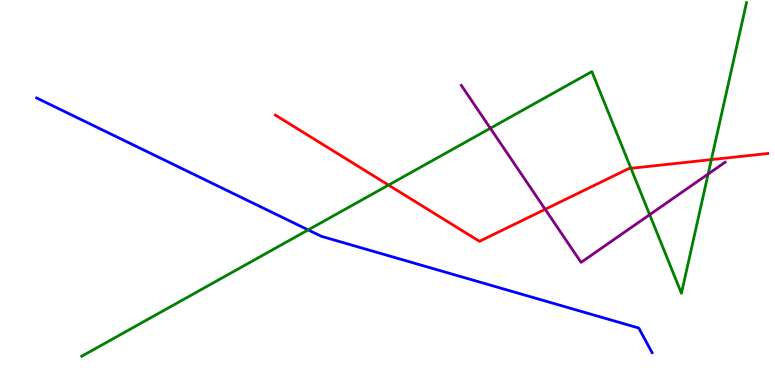[{'lines': ['blue', 'red'], 'intersections': []}, {'lines': ['green', 'red'], 'intersections': [{'x': 5.01, 'y': 5.19}, {'x': 8.14, 'y': 5.63}, {'x': 9.18, 'y': 5.85}]}, {'lines': ['purple', 'red'], 'intersections': [{'x': 7.03, 'y': 4.56}]}, {'lines': ['blue', 'green'], 'intersections': [{'x': 3.98, 'y': 4.03}]}, {'lines': ['blue', 'purple'], 'intersections': []}, {'lines': ['green', 'purple'], 'intersections': [{'x': 6.33, 'y': 6.67}, {'x': 8.38, 'y': 4.42}, {'x': 9.14, 'y': 5.48}]}]